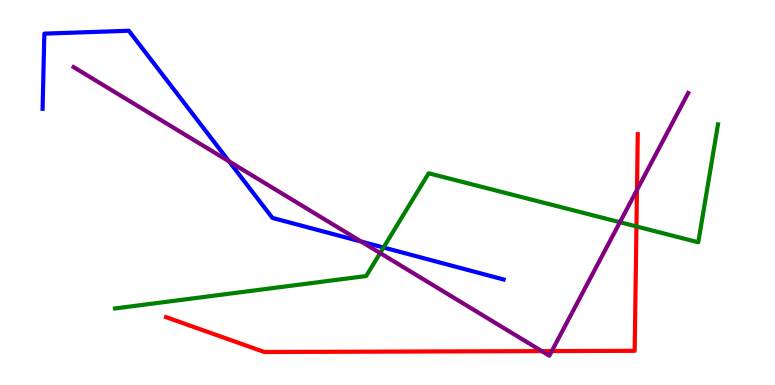[{'lines': ['blue', 'red'], 'intersections': []}, {'lines': ['green', 'red'], 'intersections': [{'x': 8.21, 'y': 4.12}]}, {'lines': ['purple', 'red'], 'intersections': [{'x': 6.99, 'y': 0.88}, {'x': 7.12, 'y': 0.881}, {'x': 8.22, 'y': 5.07}]}, {'lines': ['blue', 'green'], 'intersections': [{'x': 4.95, 'y': 3.57}]}, {'lines': ['blue', 'purple'], 'intersections': [{'x': 2.96, 'y': 5.81}, {'x': 4.66, 'y': 3.73}]}, {'lines': ['green', 'purple'], 'intersections': [{'x': 4.91, 'y': 3.43}, {'x': 8.0, 'y': 4.23}]}]